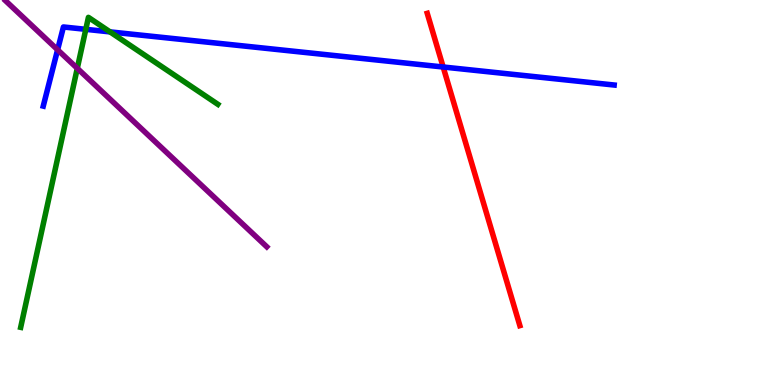[{'lines': ['blue', 'red'], 'intersections': [{'x': 5.72, 'y': 8.26}]}, {'lines': ['green', 'red'], 'intersections': []}, {'lines': ['purple', 'red'], 'intersections': []}, {'lines': ['blue', 'green'], 'intersections': [{'x': 1.11, 'y': 9.24}, {'x': 1.42, 'y': 9.17}]}, {'lines': ['blue', 'purple'], 'intersections': [{'x': 0.743, 'y': 8.71}]}, {'lines': ['green', 'purple'], 'intersections': [{'x': 0.997, 'y': 8.23}]}]